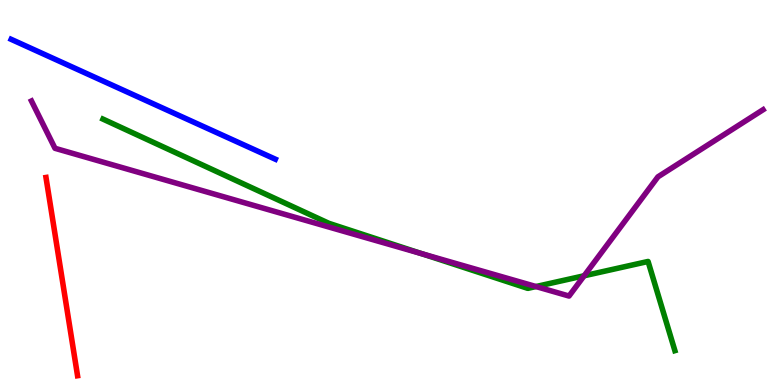[{'lines': ['blue', 'red'], 'intersections': []}, {'lines': ['green', 'red'], 'intersections': []}, {'lines': ['purple', 'red'], 'intersections': []}, {'lines': ['blue', 'green'], 'intersections': []}, {'lines': ['blue', 'purple'], 'intersections': []}, {'lines': ['green', 'purple'], 'intersections': [{'x': 5.45, 'y': 3.41}, {'x': 6.92, 'y': 2.56}, {'x': 7.54, 'y': 2.84}]}]